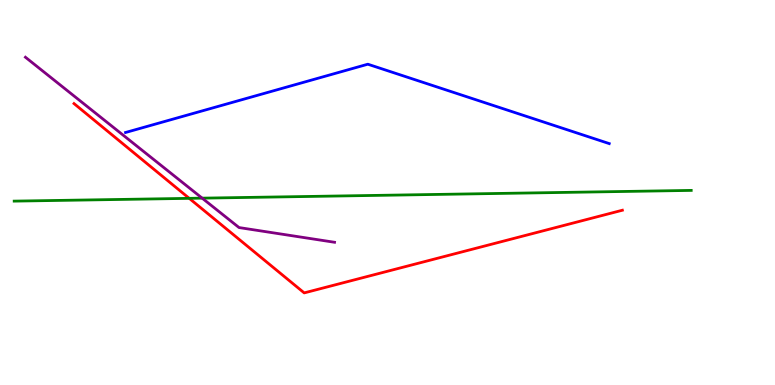[{'lines': ['blue', 'red'], 'intersections': []}, {'lines': ['green', 'red'], 'intersections': [{'x': 2.44, 'y': 4.85}]}, {'lines': ['purple', 'red'], 'intersections': []}, {'lines': ['blue', 'green'], 'intersections': []}, {'lines': ['blue', 'purple'], 'intersections': []}, {'lines': ['green', 'purple'], 'intersections': [{'x': 2.61, 'y': 4.85}]}]